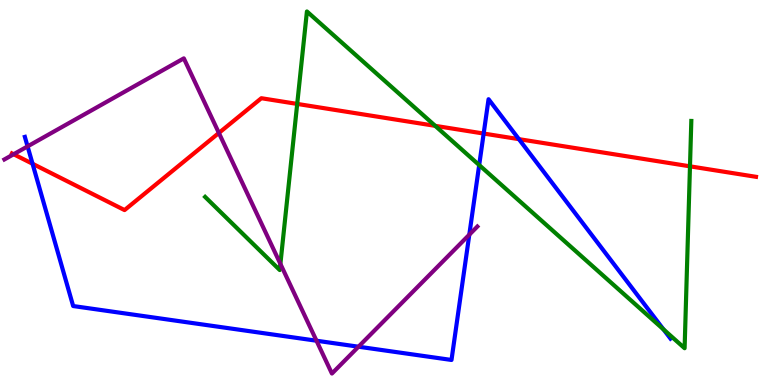[{'lines': ['blue', 'red'], 'intersections': [{'x': 0.42, 'y': 5.75}, {'x': 6.24, 'y': 6.53}, {'x': 6.7, 'y': 6.39}]}, {'lines': ['green', 'red'], 'intersections': [{'x': 3.83, 'y': 7.3}, {'x': 5.62, 'y': 6.73}, {'x': 8.9, 'y': 5.68}]}, {'lines': ['purple', 'red'], 'intersections': [{'x': 0.176, 'y': 5.99}, {'x': 2.82, 'y': 6.55}]}, {'lines': ['blue', 'green'], 'intersections': [{'x': 6.18, 'y': 5.71}, {'x': 8.56, 'y': 1.44}]}, {'lines': ['blue', 'purple'], 'intersections': [{'x': 0.356, 'y': 6.2}, {'x': 4.08, 'y': 1.15}, {'x': 4.63, 'y': 0.995}, {'x': 6.06, 'y': 3.9}]}, {'lines': ['green', 'purple'], 'intersections': [{'x': 3.62, 'y': 3.15}]}]